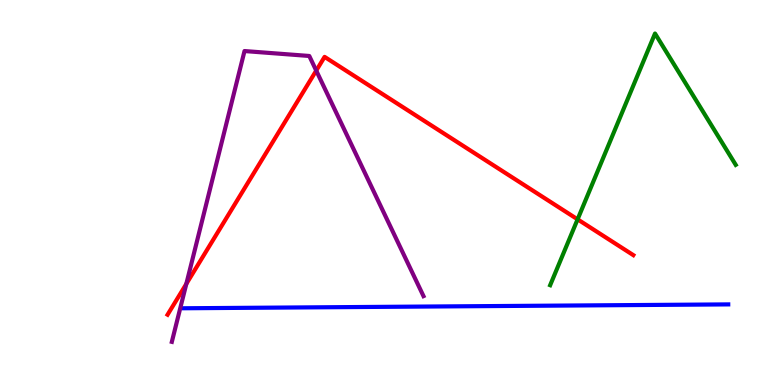[{'lines': ['blue', 'red'], 'intersections': []}, {'lines': ['green', 'red'], 'intersections': [{'x': 7.45, 'y': 4.3}]}, {'lines': ['purple', 'red'], 'intersections': [{'x': 2.4, 'y': 2.63}, {'x': 4.08, 'y': 8.17}]}, {'lines': ['blue', 'green'], 'intersections': []}, {'lines': ['blue', 'purple'], 'intersections': []}, {'lines': ['green', 'purple'], 'intersections': []}]